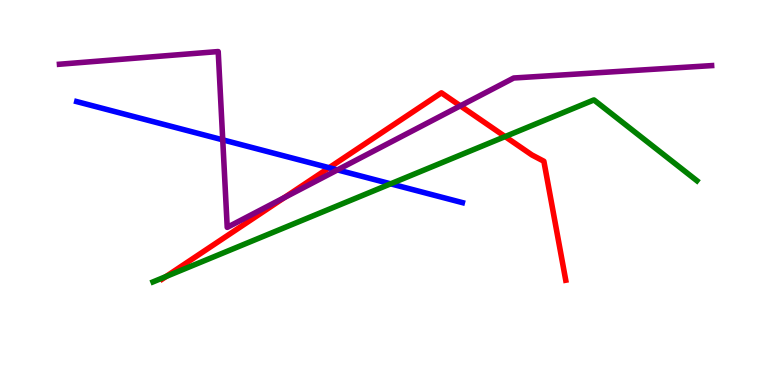[{'lines': ['blue', 'red'], 'intersections': [{'x': 4.25, 'y': 5.64}]}, {'lines': ['green', 'red'], 'intersections': [{'x': 2.14, 'y': 2.82}, {'x': 6.52, 'y': 6.45}]}, {'lines': ['purple', 'red'], 'intersections': [{'x': 3.67, 'y': 4.87}, {'x': 5.94, 'y': 7.25}]}, {'lines': ['blue', 'green'], 'intersections': [{'x': 5.04, 'y': 5.23}]}, {'lines': ['blue', 'purple'], 'intersections': [{'x': 2.87, 'y': 6.37}, {'x': 4.35, 'y': 5.59}]}, {'lines': ['green', 'purple'], 'intersections': []}]